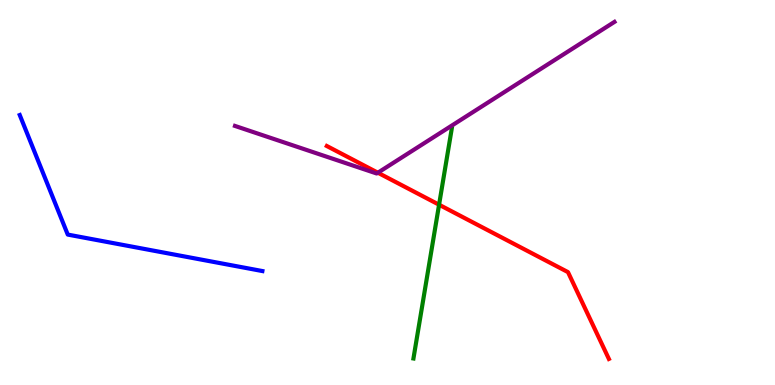[{'lines': ['blue', 'red'], 'intersections': []}, {'lines': ['green', 'red'], 'intersections': [{'x': 5.67, 'y': 4.68}]}, {'lines': ['purple', 'red'], 'intersections': [{'x': 4.88, 'y': 5.51}]}, {'lines': ['blue', 'green'], 'intersections': []}, {'lines': ['blue', 'purple'], 'intersections': []}, {'lines': ['green', 'purple'], 'intersections': []}]